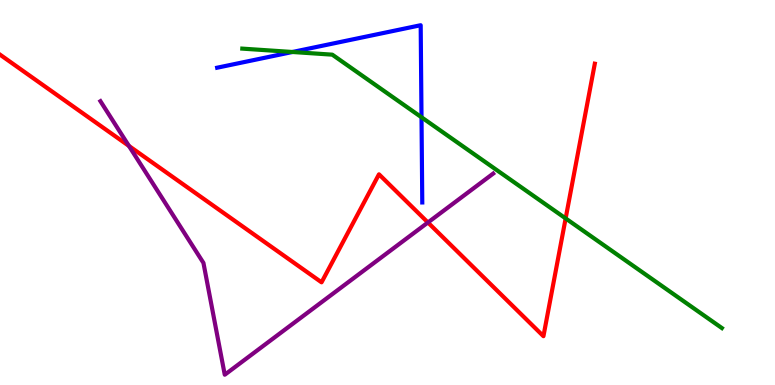[{'lines': ['blue', 'red'], 'intersections': []}, {'lines': ['green', 'red'], 'intersections': [{'x': 7.3, 'y': 4.33}]}, {'lines': ['purple', 'red'], 'intersections': [{'x': 1.66, 'y': 6.21}, {'x': 5.52, 'y': 4.22}]}, {'lines': ['blue', 'green'], 'intersections': [{'x': 3.77, 'y': 8.65}, {'x': 5.44, 'y': 6.95}]}, {'lines': ['blue', 'purple'], 'intersections': []}, {'lines': ['green', 'purple'], 'intersections': []}]